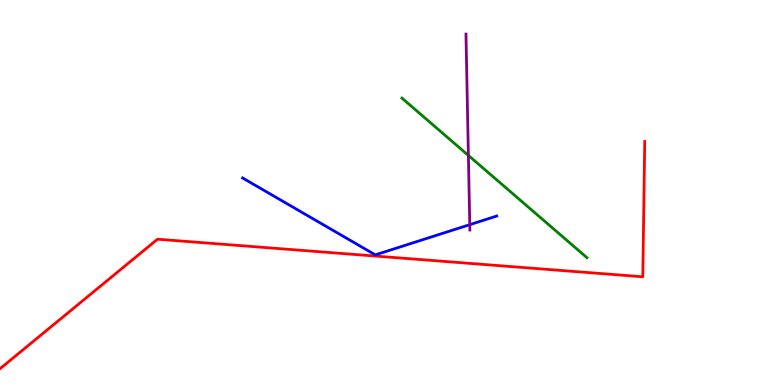[{'lines': ['blue', 'red'], 'intersections': []}, {'lines': ['green', 'red'], 'intersections': []}, {'lines': ['purple', 'red'], 'intersections': []}, {'lines': ['blue', 'green'], 'intersections': []}, {'lines': ['blue', 'purple'], 'intersections': [{'x': 6.06, 'y': 4.16}]}, {'lines': ['green', 'purple'], 'intersections': [{'x': 6.04, 'y': 5.96}]}]